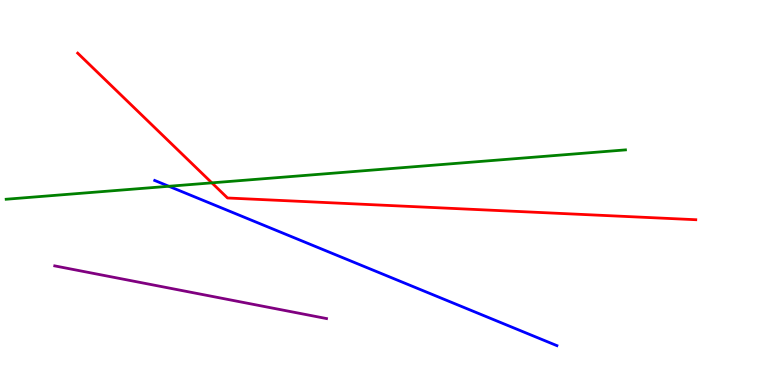[{'lines': ['blue', 'red'], 'intersections': []}, {'lines': ['green', 'red'], 'intersections': [{'x': 2.73, 'y': 5.25}]}, {'lines': ['purple', 'red'], 'intersections': []}, {'lines': ['blue', 'green'], 'intersections': [{'x': 2.18, 'y': 5.16}]}, {'lines': ['blue', 'purple'], 'intersections': []}, {'lines': ['green', 'purple'], 'intersections': []}]